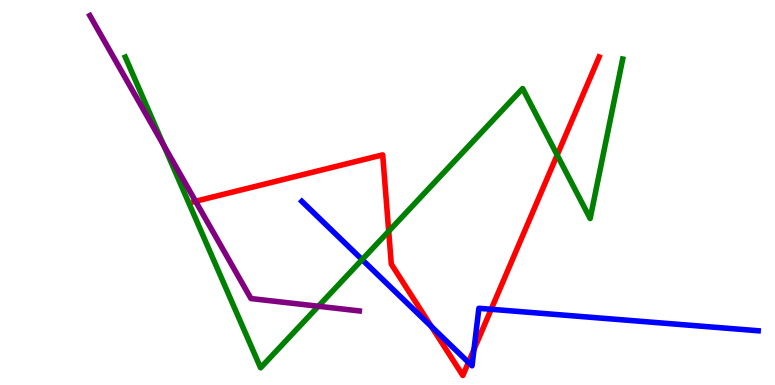[{'lines': ['blue', 'red'], 'intersections': [{'x': 5.57, 'y': 1.52}, {'x': 6.04, 'y': 0.588}, {'x': 6.12, 'y': 0.923}, {'x': 6.34, 'y': 1.97}]}, {'lines': ['green', 'red'], 'intersections': [{'x': 5.02, 'y': 3.99}, {'x': 7.19, 'y': 5.97}]}, {'lines': ['purple', 'red'], 'intersections': [{'x': 2.52, 'y': 4.77}]}, {'lines': ['blue', 'green'], 'intersections': [{'x': 4.67, 'y': 3.26}]}, {'lines': ['blue', 'purple'], 'intersections': []}, {'lines': ['green', 'purple'], 'intersections': [{'x': 2.11, 'y': 6.23}, {'x': 4.11, 'y': 2.05}]}]